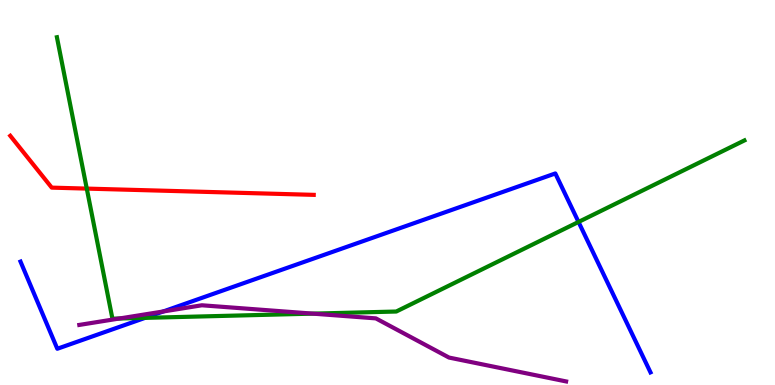[{'lines': ['blue', 'red'], 'intersections': []}, {'lines': ['green', 'red'], 'intersections': [{'x': 1.12, 'y': 5.1}]}, {'lines': ['purple', 'red'], 'intersections': []}, {'lines': ['blue', 'green'], 'intersections': [{'x': 1.87, 'y': 1.74}, {'x': 7.46, 'y': 4.23}]}, {'lines': ['blue', 'purple'], 'intersections': [{'x': 2.11, 'y': 1.91}]}, {'lines': ['green', 'purple'], 'intersections': [{'x': 1.54, 'y': 1.73}, {'x': 4.04, 'y': 1.85}]}]